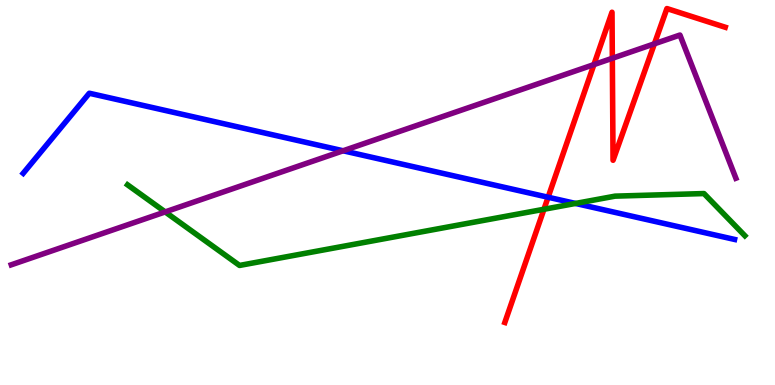[{'lines': ['blue', 'red'], 'intersections': [{'x': 7.07, 'y': 4.88}]}, {'lines': ['green', 'red'], 'intersections': [{'x': 7.02, 'y': 4.56}]}, {'lines': ['purple', 'red'], 'intersections': [{'x': 7.66, 'y': 8.32}, {'x': 7.9, 'y': 8.49}, {'x': 8.44, 'y': 8.86}]}, {'lines': ['blue', 'green'], 'intersections': [{'x': 7.43, 'y': 4.72}]}, {'lines': ['blue', 'purple'], 'intersections': [{'x': 4.43, 'y': 6.08}]}, {'lines': ['green', 'purple'], 'intersections': [{'x': 2.13, 'y': 4.5}]}]